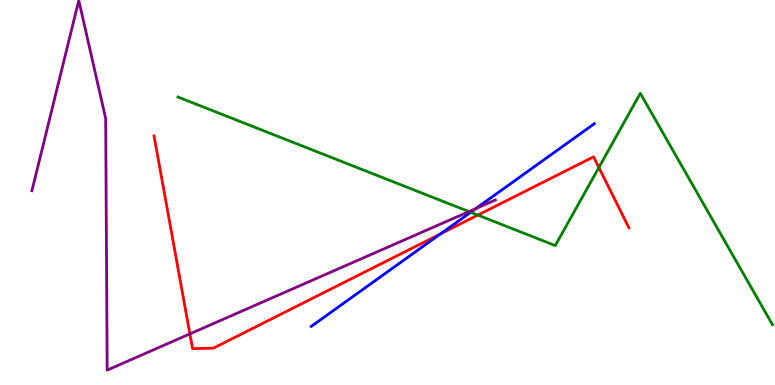[{'lines': ['blue', 'red'], 'intersections': [{'x': 5.68, 'y': 3.92}]}, {'lines': ['green', 'red'], 'intersections': [{'x': 6.17, 'y': 4.41}, {'x': 7.73, 'y': 5.65}]}, {'lines': ['purple', 'red'], 'intersections': [{'x': 2.45, 'y': 1.33}]}, {'lines': ['blue', 'green'], 'intersections': [{'x': 6.07, 'y': 4.49}]}, {'lines': ['blue', 'purple'], 'intersections': [{'x': 6.14, 'y': 4.58}]}, {'lines': ['green', 'purple'], 'intersections': [{'x': 6.05, 'y': 4.5}]}]